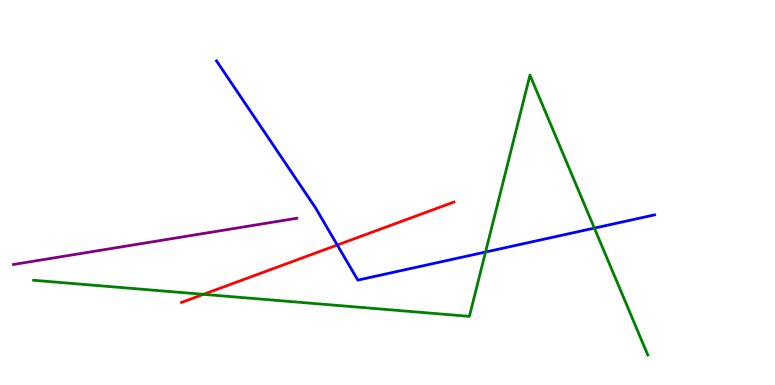[{'lines': ['blue', 'red'], 'intersections': [{'x': 4.35, 'y': 3.64}]}, {'lines': ['green', 'red'], 'intersections': [{'x': 2.63, 'y': 2.35}]}, {'lines': ['purple', 'red'], 'intersections': []}, {'lines': ['blue', 'green'], 'intersections': [{'x': 6.27, 'y': 3.45}, {'x': 7.67, 'y': 4.07}]}, {'lines': ['blue', 'purple'], 'intersections': []}, {'lines': ['green', 'purple'], 'intersections': []}]